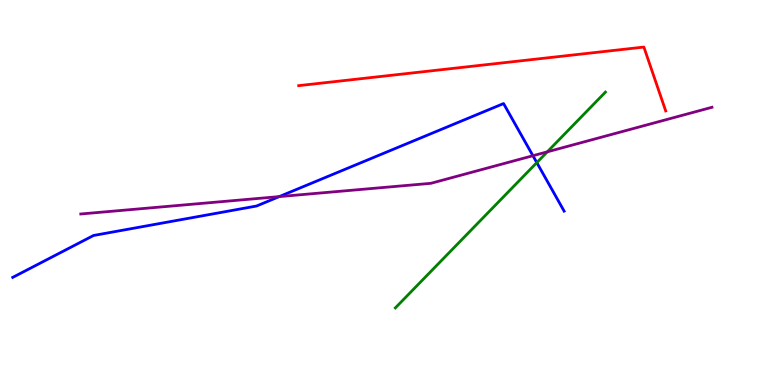[{'lines': ['blue', 'red'], 'intersections': []}, {'lines': ['green', 'red'], 'intersections': []}, {'lines': ['purple', 'red'], 'intersections': []}, {'lines': ['blue', 'green'], 'intersections': [{'x': 6.93, 'y': 5.78}]}, {'lines': ['blue', 'purple'], 'intersections': [{'x': 3.6, 'y': 4.89}, {'x': 6.88, 'y': 5.96}]}, {'lines': ['green', 'purple'], 'intersections': [{'x': 7.06, 'y': 6.06}]}]